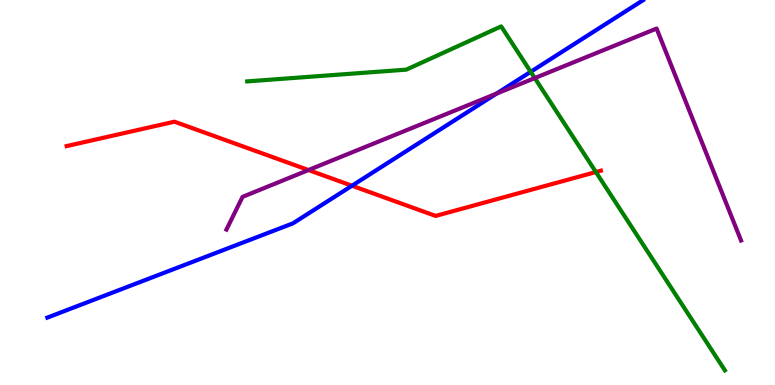[{'lines': ['blue', 'red'], 'intersections': [{'x': 4.54, 'y': 5.18}]}, {'lines': ['green', 'red'], 'intersections': [{'x': 7.69, 'y': 5.53}]}, {'lines': ['purple', 'red'], 'intersections': [{'x': 3.98, 'y': 5.58}]}, {'lines': ['blue', 'green'], 'intersections': [{'x': 6.85, 'y': 8.14}]}, {'lines': ['blue', 'purple'], 'intersections': [{'x': 6.4, 'y': 7.57}]}, {'lines': ['green', 'purple'], 'intersections': [{'x': 6.9, 'y': 7.97}]}]